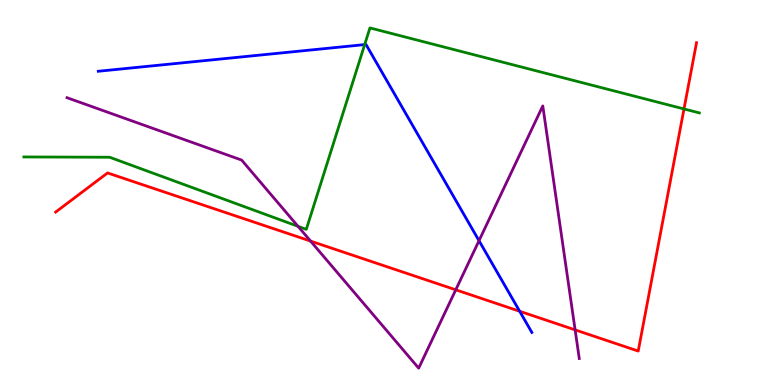[{'lines': ['blue', 'red'], 'intersections': [{'x': 6.71, 'y': 1.92}]}, {'lines': ['green', 'red'], 'intersections': [{'x': 8.83, 'y': 7.17}]}, {'lines': ['purple', 'red'], 'intersections': [{'x': 4.01, 'y': 3.74}, {'x': 5.88, 'y': 2.47}, {'x': 7.42, 'y': 1.43}]}, {'lines': ['blue', 'green'], 'intersections': [{'x': 4.71, 'y': 8.84}]}, {'lines': ['blue', 'purple'], 'intersections': [{'x': 6.18, 'y': 3.75}]}, {'lines': ['green', 'purple'], 'intersections': [{'x': 3.85, 'y': 4.12}]}]